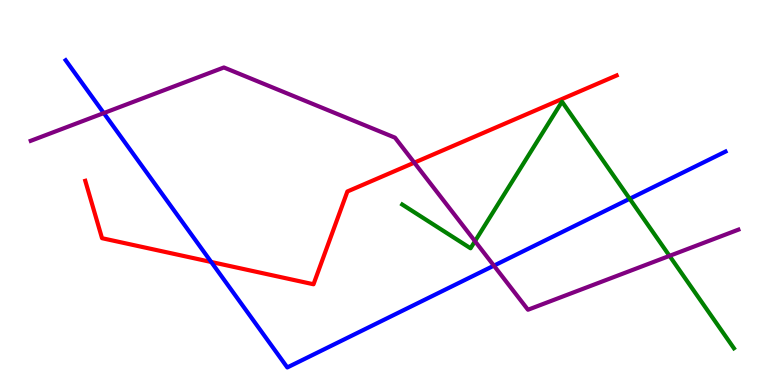[{'lines': ['blue', 'red'], 'intersections': [{'x': 2.73, 'y': 3.2}]}, {'lines': ['green', 'red'], 'intersections': []}, {'lines': ['purple', 'red'], 'intersections': [{'x': 5.35, 'y': 5.78}]}, {'lines': ['blue', 'green'], 'intersections': [{'x': 8.13, 'y': 4.84}]}, {'lines': ['blue', 'purple'], 'intersections': [{'x': 1.34, 'y': 7.06}, {'x': 6.37, 'y': 3.1}]}, {'lines': ['green', 'purple'], 'intersections': [{'x': 6.13, 'y': 3.74}, {'x': 8.64, 'y': 3.35}]}]